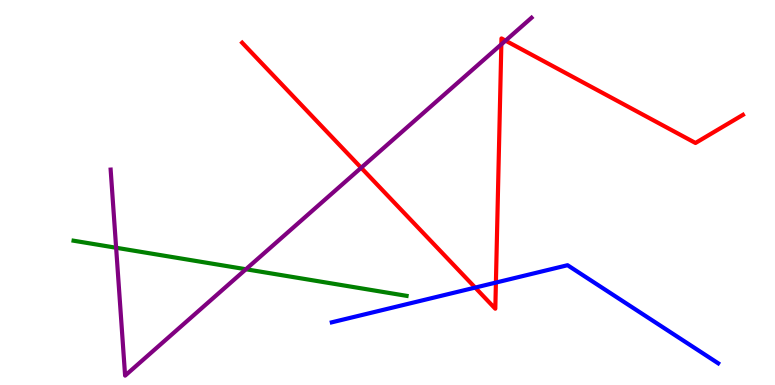[{'lines': ['blue', 'red'], 'intersections': [{'x': 6.13, 'y': 2.53}, {'x': 6.4, 'y': 2.66}]}, {'lines': ['green', 'red'], 'intersections': []}, {'lines': ['purple', 'red'], 'intersections': [{'x': 4.66, 'y': 5.64}, {'x': 6.47, 'y': 8.85}, {'x': 6.52, 'y': 8.94}]}, {'lines': ['blue', 'green'], 'intersections': []}, {'lines': ['blue', 'purple'], 'intersections': []}, {'lines': ['green', 'purple'], 'intersections': [{'x': 1.5, 'y': 3.56}, {'x': 3.17, 'y': 3.01}]}]